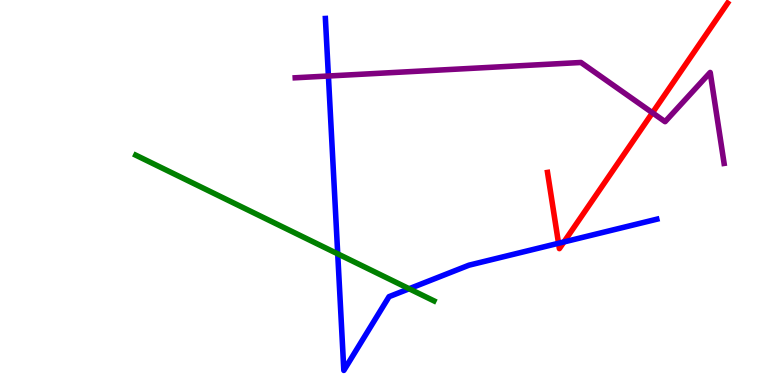[{'lines': ['blue', 'red'], 'intersections': [{'x': 7.21, 'y': 3.68}, {'x': 7.28, 'y': 3.72}]}, {'lines': ['green', 'red'], 'intersections': []}, {'lines': ['purple', 'red'], 'intersections': [{'x': 8.42, 'y': 7.07}]}, {'lines': ['blue', 'green'], 'intersections': [{'x': 4.36, 'y': 3.41}, {'x': 5.28, 'y': 2.5}]}, {'lines': ['blue', 'purple'], 'intersections': [{'x': 4.24, 'y': 8.03}]}, {'lines': ['green', 'purple'], 'intersections': []}]